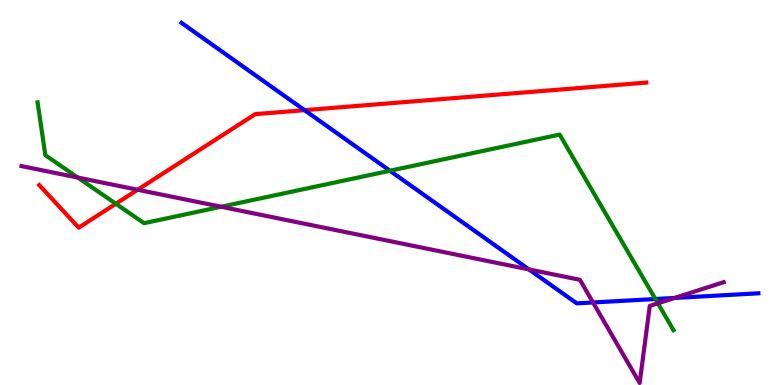[{'lines': ['blue', 'red'], 'intersections': [{'x': 3.93, 'y': 7.14}]}, {'lines': ['green', 'red'], 'intersections': [{'x': 1.49, 'y': 4.71}]}, {'lines': ['purple', 'red'], 'intersections': [{'x': 1.78, 'y': 5.07}]}, {'lines': ['blue', 'green'], 'intersections': [{'x': 5.03, 'y': 5.56}, {'x': 8.46, 'y': 2.23}]}, {'lines': ['blue', 'purple'], 'intersections': [{'x': 6.83, 'y': 3.0}, {'x': 7.65, 'y': 2.14}, {'x': 8.7, 'y': 2.26}]}, {'lines': ['green', 'purple'], 'intersections': [{'x': 1.0, 'y': 5.39}, {'x': 2.85, 'y': 4.63}, {'x': 8.49, 'y': 2.12}]}]